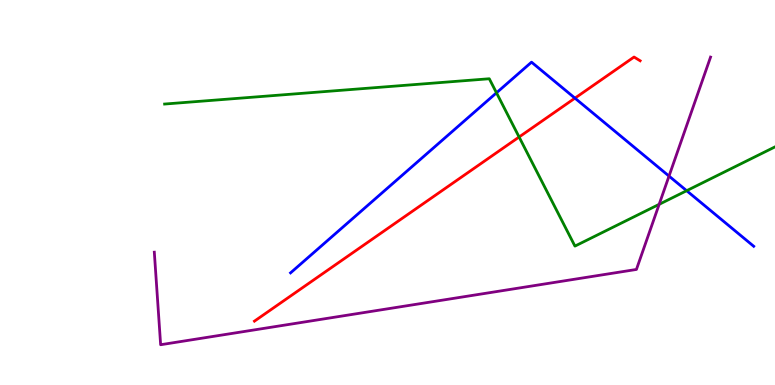[{'lines': ['blue', 'red'], 'intersections': [{'x': 7.42, 'y': 7.45}]}, {'lines': ['green', 'red'], 'intersections': [{'x': 6.7, 'y': 6.44}]}, {'lines': ['purple', 'red'], 'intersections': []}, {'lines': ['blue', 'green'], 'intersections': [{'x': 6.41, 'y': 7.59}, {'x': 8.86, 'y': 5.05}]}, {'lines': ['blue', 'purple'], 'intersections': [{'x': 8.63, 'y': 5.43}]}, {'lines': ['green', 'purple'], 'intersections': [{'x': 8.51, 'y': 4.69}]}]